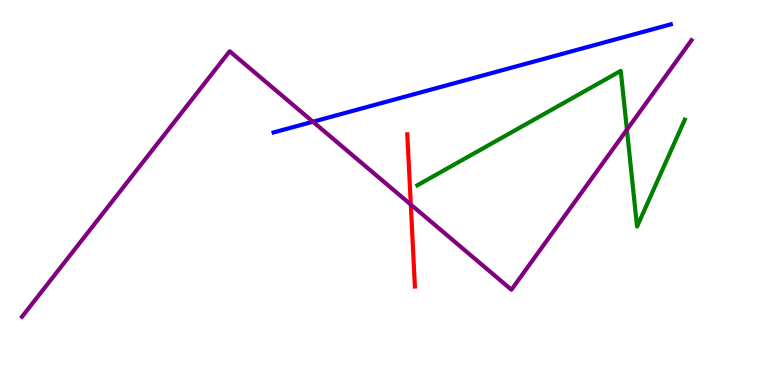[{'lines': ['blue', 'red'], 'intersections': []}, {'lines': ['green', 'red'], 'intersections': []}, {'lines': ['purple', 'red'], 'intersections': [{'x': 5.3, 'y': 4.69}]}, {'lines': ['blue', 'green'], 'intersections': []}, {'lines': ['blue', 'purple'], 'intersections': [{'x': 4.04, 'y': 6.84}]}, {'lines': ['green', 'purple'], 'intersections': [{'x': 8.09, 'y': 6.63}]}]